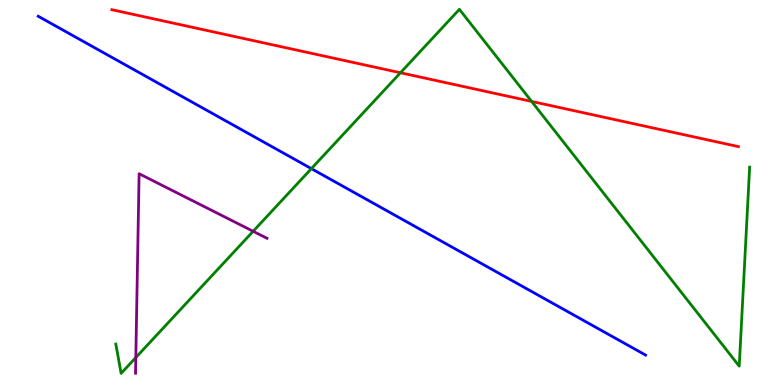[{'lines': ['blue', 'red'], 'intersections': []}, {'lines': ['green', 'red'], 'intersections': [{'x': 5.17, 'y': 8.11}, {'x': 6.86, 'y': 7.37}]}, {'lines': ['purple', 'red'], 'intersections': []}, {'lines': ['blue', 'green'], 'intersections': [{'x': 4.02, 'y': 5.62}]}, {'lines': ['blue', 'purple'], 'intersections': []}, {'lines': ['green', 'purple'], 'intersections': [{'x': 1.75, 'y': 0.713}, {'x': 3.27, 'y': 3.99}]}]